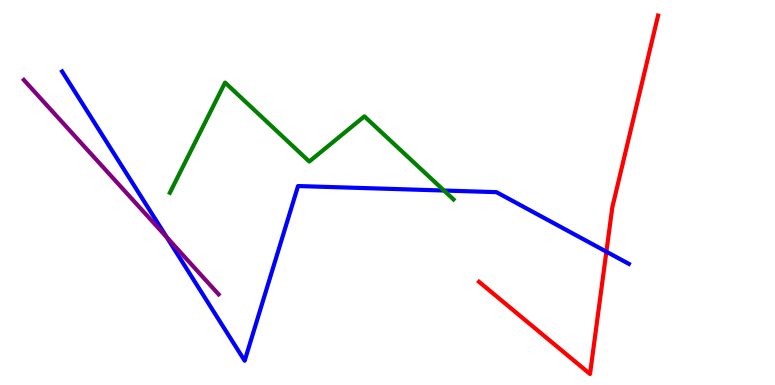[{'lines': ['blue', 'red'], 'intersections': [{'x': 7.82, 'y': 3.46}]}, {'lines': ['green', 'red'], 'intersections': []}, {'lines': ['purple', 'red'], 'intersections': []}, {'lines': ['blue', 'green'], 'intersections': [{'x': 5.73, 'y': 5.05}]}, {'lines': ['blue', 'purple'], 'intersections': [{'x': 2.15, 'y': 3.84}]}, {'lines': ['green', 'purple'], 'intersections': []}]